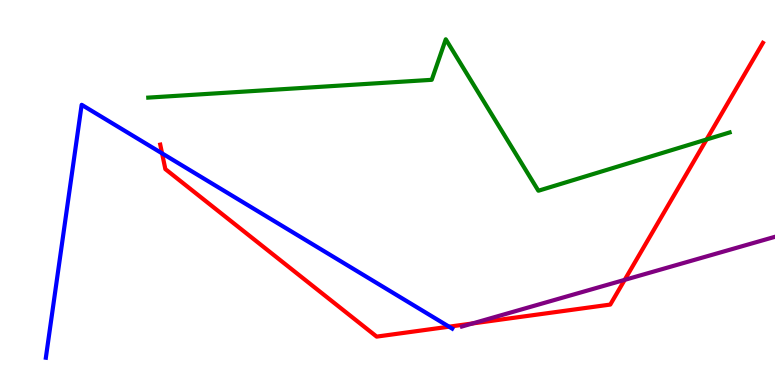[{'lines': ['blue', 'red'], 'intersections': [{'x': 2.09, 'y': 6.02}, {'x': 5.79, 'y': 1.51}]}, {'lines': ['green', 'red'], 'intersections': [{'x': 9.12, 'y': 6.38}]}, {'lines': ['purple', 'red'], 'intersections': [{'x': 6.1, 'y': 1.6}, {'x': 8.06, 'y': 2.73}]}, {'lines': ['blue', 'green'], 'intersections': []}, {'lines': ['blue', 'purple'], 'intersections': []}, {'lines': ['green', 'purple'], 'intersections': []}]